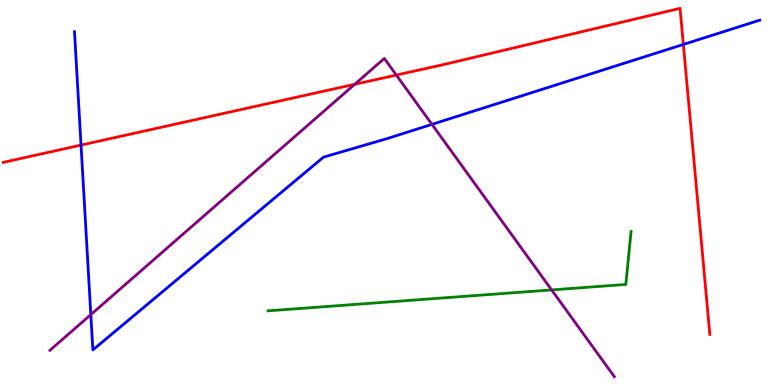[{'lines': ['blue', 'red'], 'intersections': [{'x': 1.05, 'y': 6.23}, {'x': 8.82, 'y': 8.85}]}, {'lines': ['green', 'red'], 'intersections': []}, {'lines': ['purple', 'red'], 'intersections': [{'x': 4.58, 'y': 7.81}, {'x': 5.11, 'y': 8.05}]}, {'lines': ['blue', 'green'], 'intersections': []}, {'lines': ['blue', 'purple'], 'intersections': [{'x': 1.17, 'y': 1.83}, {'x': 5.57, 'y': 6.77}]}, {'lines': ['green', 'purple'], 'intersections': [{'x': 7.12, 'y': 2.47}]}]